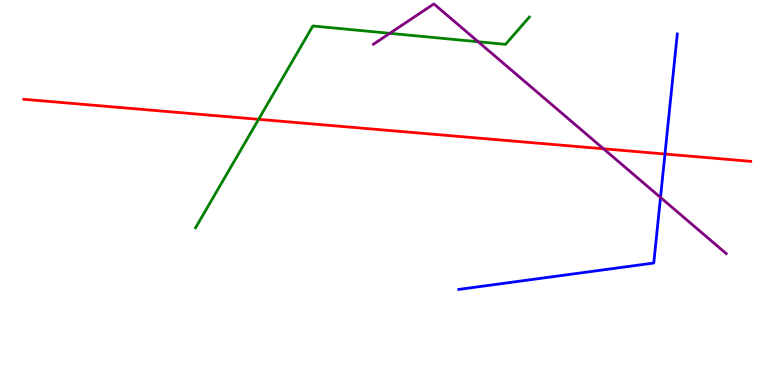[{'lines': ['blue', 'red'], 'intersections': [{'x': 8.58, 'y': 6.0}]}, {'lines': ['green', 'red'], 'intersections': [{'x': 3.34, 'y': 6.9}]}, {'lines': ['purple', 'red'], 'intersections': [{'x': 7.79, 'y': 6.14}]}, {'lines': ['blue', 'green'], 'intersections': []}, {'lines': ['blue', 'purple'], 'intersections': [{'x': 8.52, 'y': 4.87}]}, {'lines': ['green', 'purple'], 'intersections': [{'x': 5.03, 'y': 9.13}, {'x': 6.17, 'y': 8.92}]}]